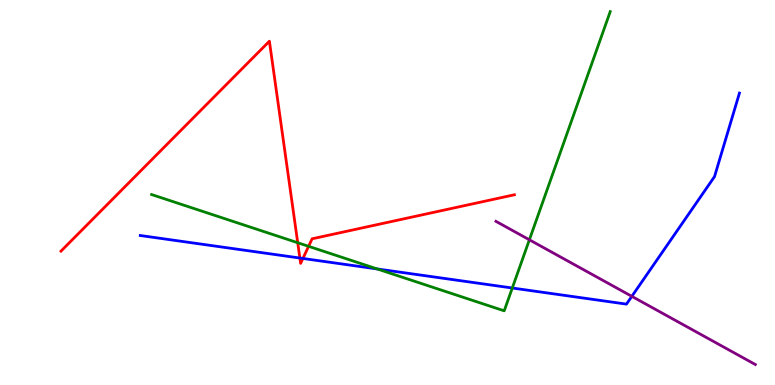[{'lines': ['blue', 'red'], 'intersections': [{'x': 3.87, 'y': 3.3}, {'x': 3.91, 'y': 3.29}]}, {'lines': ['green', 'red'], 'intersections': [{'x': 3.84, 'y': 3.7}, {'x': 3.98, 'y': 3.6}]}, {'lines': ['purple', 'red'], 'intersections': []}, {'lines': ['blue', 'green'], 'intersections': [{'x': 4.87, 'y': 3.01}, {'x': 6.61, 'y': 2.52}]}, {'lines': ['blue', 'purple'], 'intersections': [{'x': 8.15, 'y': 2.3}]}, {'lines': ['green', 'purple'], 'intersections': [{'x': 6.83, 'y': 3.77}]}]